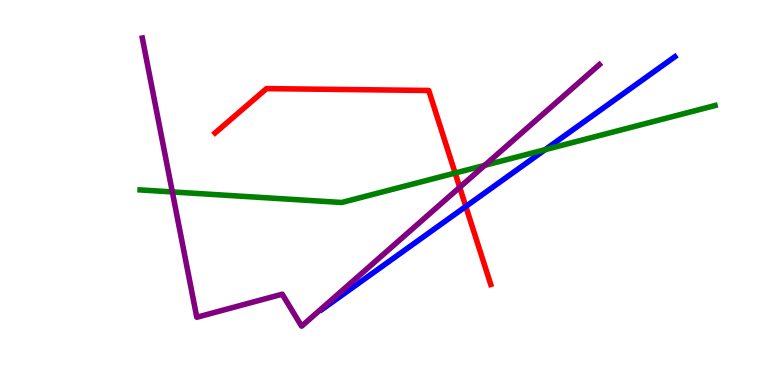[{'lines': ['blue', 'red'], 'intersections': [{'x': 6.01, 'y': 4.64}]}, {'lines': ['green', 'red'], 'intersections': [{'x': 5.87, 'y': 5.51}]}, {'lines': ['purple', 'red'], 'intersections': [{'x': 5.93, 'y': 5.13}]}, {'lines': ['blue', 'green'], 'intersections': [{'x': 7.03, 'y': 6.11}]}, {'lines': ['blue', 'purple'], 'intersections': []}, {'lines': ['green', 'purple'], 'intersections': [{'x': 2.22, 'y': 5.01}, {'x': 6.25, 'y': 5.71}]}]